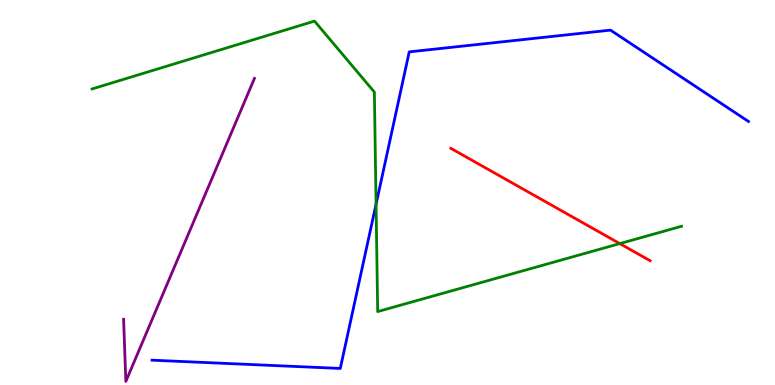[{'lines': ['blue', 'red'], 'intersections': []}, {'lines': ['green', 'red'], 'intersections': [{'x': 8.0, 'y': 3.67}]}, {'lines': ['purple', 'red'], 'intersections': []}, {'lines': ['blue', 'green'], 'intersections': [{'x': 4.85, 'y': 4.7}]}, {'lines': ['blue', 'purple'], 'intersections': []}, {'lines': ['green', 'purple'], 'intersections': []}]